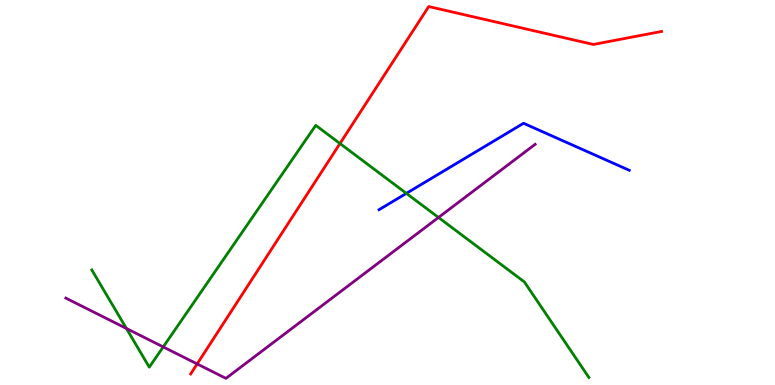[{'lines': ['blue', 'red'], 'intersections': []}, {'lines': ['green', 'red'], 'intersections': [{'x': 4.39, 'y': 6.27}]}, {'lines': ['purple', 'red'], 'intersections': [{'x': 2.54, 'y': 0.547}]}, {'lines': ['blue', 'green'], 'intersections': [{'x': 5.24, 'y': 4.98}]}, {'lines': ['blue', 'purple'], 'intersections': []}, {'lines': ['green', 'purple'], 'intersections': [{'x': 1.63, 'y': 1.47}, {'x': 2.11, 'y': 0.989}, {'x': 5.66, 'y': 4.35}]}]